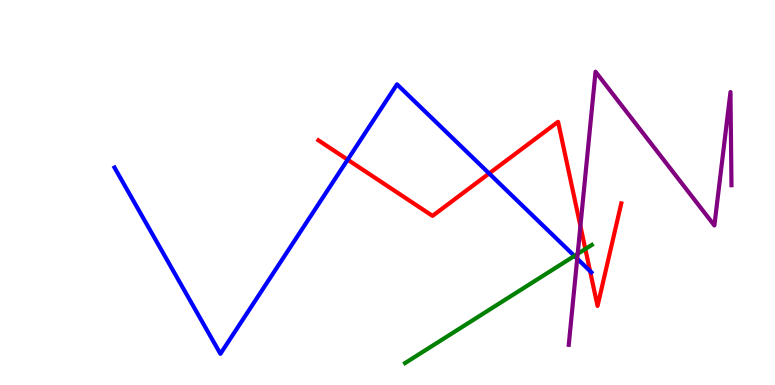[{'lines': ['blue', 'red'], 'intersections': [{'x': 4.49, 'y': 5.85}, {'x': 6.31, 'y': 5.49}, {'x': 7.61, 'y': 2.96}]}, {'lines': ['green', 'red'], 'intersections': [{'x': 7.55, 'y': 3.53}]}, {'lines': ['purple', 'red'], 'intersections': [{'x': 7.49, 'y': 4.13}]}, {'lines': ['blue', 'green'], 'intersections': [{'x': 7.41, 'y': 3.35}]}, {'lines': ['blue', 'purple'], 'intersections': [{'x': 7.45, 'y': 3.28}]}, {'lines': ['green', 'purple'], 'intersections': [{'x': 7.45, 'y': 3.41}]}]